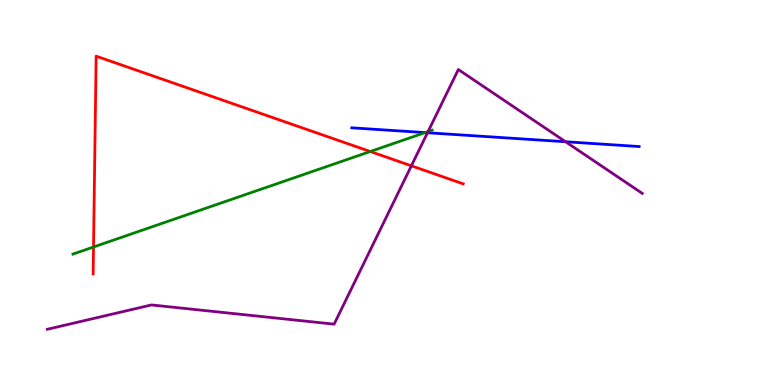[{'lines': ['blue', 'red'], 'intersections': []}, {'lines': ['green', 'red'], 'intersections': [{'x': 1.21, 'y': 3.58}, {'x': 4.78, 'y': 6.06}]}, {'lines': ['purple', 'red'], 'intersections': [{'x': 5.31, 'y': 5.69}]}, {'lines': ['blue', 'green'], 'intersections': [{'x': 5.49, 'y': 6.56}]}, {'lines': ['blue', 'purple'], 'intersections': [{'x': 5.52, 'y': 6.55}, {'x': 7.3, 'y': 6.32}]}, {'lines': ['green', 'purple'], 'intersections': [{'x': 5.52, 'y': 6.58}]}]